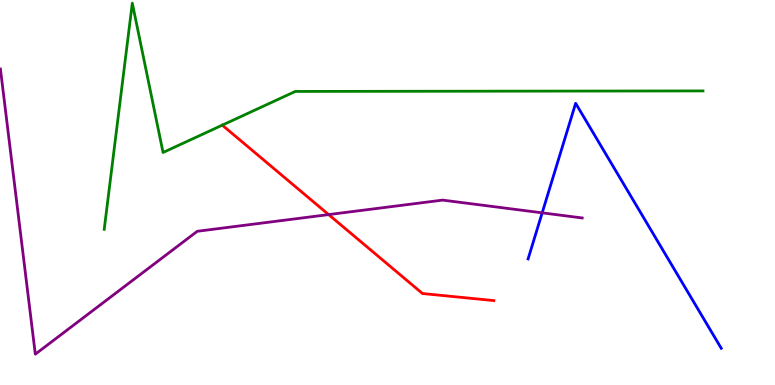[{'lines': ['blue', 'red'], 'intersections': []}, {'lines': ['green', 'red'], 'intersections': []}, {'lines': ['purple', 'red'], 'intersections': [{'x': 4.24, 'y': 4.43}]}, {'lines': ['blue', 'green'], 'intersections': []}, {'lines': ['blue', 'purple'], 'intersections': [{'x': 7.0, 'y': 4.47}]}, {'lines': ['green', 'purple'], 'intersections': []}]